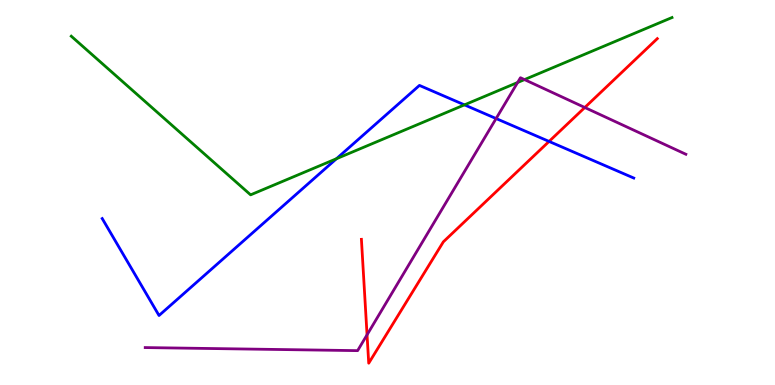[{'lines': ['blue', 'red'], 'intersections': [{'x': 7.08, 'y': 6.33}]}, {'lines': ['green', 'red'], 'intersections': []}, {'lines': ['purple', 'red'], 'intersections': [{'x': 4.74, 'y': 1.3}, {'x': 7.55, 'y': 7.21}]}, {'lines': ['blue', 'green'], 'intersections': [{'x': 4.34, 'y': 5.88}, {'x': 5.99, 'y': 7.28}]}, {'lines': ['blue', 'purple'], 'intersections': [{'x': 6.4, 'y': 6.92}]}, {'lines': ['green', 'purple'], 'intersections': [{'x': 6.68, 'y': 7.86}, {'x': 6.77, 'y': 7.93}]}]